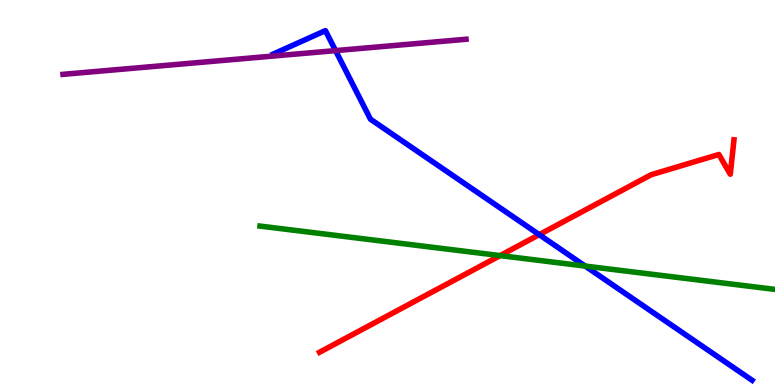[{'lines': ['blue', 'red'], 'intersections': [{'x': 6.96, 'y': 3.91}]}, {'lines': ['green', 'red'], 'intersections': [{'x': 6.45, 'y': 3.36}]}, {'lines': ['purple', 'red'], 'intersections': []}, {'lines': ['blue', 'green'], 'intersections': [{'x': 7.55, 'y': 3.09}]}, {'lines': ['blue', 'purple'], 'intersections': [{'x': 4.33, 'y': 8.69}]}, {'lines': ['green', 'purple'], 'intersections': []}]